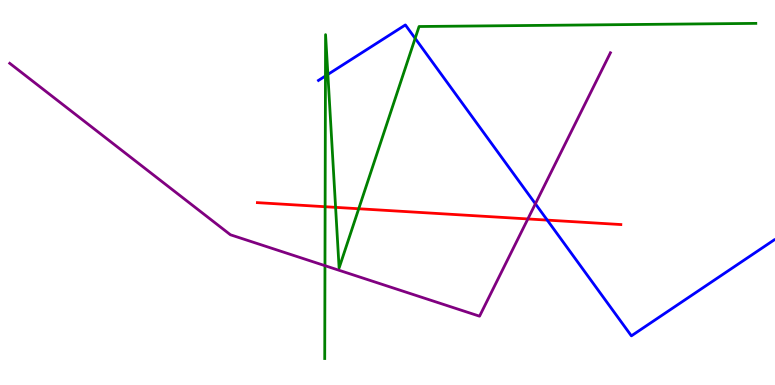[{'lines': ['blue', 'red'], 'intersections': [{'x': 7.06, 'y': 4.28}]}, {'lines': ['green', 'red'], 'intersections': [{'x': 4.2, 'y': 4.63}, {'x': 4.33, 'y': 4.61}, {'x': 4.63, 'y': 4.58}]}, {'lines': ['purple', 'red'], 'intersections': [{'x': 6.81, 'y': 4.31}]}, {'lines': ['blue', 'green'], 'intersections': [{'x': 4.2, 'y': 8.03}, {'x': 4.23, 'y': 8.07}, {'x': 5.36, 'y': 9.0}]}, {'lines': ['blue', 'purple'], 'intersections': [{'x': 6.91, 'y': 4.71}]}, {'lines': ['green', 'purple'], 'intersections': [{'x': 4.19, 'y': 3.1}]}]